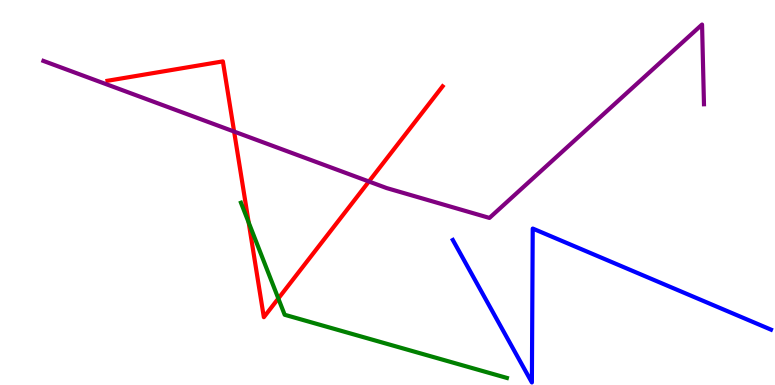[{'lines': ['blue', 'red'], 'intersections': []}, {'lines': ['green', 'red'], 'intersections': [{'x': 3.21, 'y': 4.22}, {'x': 3.59, 'y': 2.25}]}, {'lines': ['purple', 'red'], 'intersections': [{'x': 3.02, 'y': 6.58}, {'x': 4.76, 'y': 5.29}]}, {'lines': ['blue', 'green'], 'intersections': []}, {'lines': ['blue', 'purple'], 'intersections': []}, {'lines': ['green', 'purple'], 'intersections': []}]